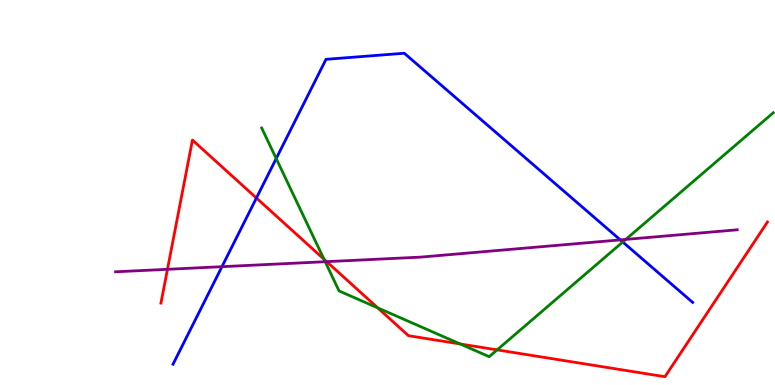[{'lines': ['blue', 'red'], 'intersections': [{'x': 3.31, 'y': 4.86}]}, {'lines': ['green', 'red'], 'intersections': [{'x': 4.18, 'y': 3.27}, {'x': 4.87, 'y': 2.0}, {'x': 5.94, 'y': 1.07}, {'x': 6.41, 'y': 0.912}]}, {'lines': ['purple', 'red'], 'intersections': [{'x': 2.16, 'y': 3.01}, {'x': 4.22, 'y': 3.2}]}, {'lines': ['blue', 'green'], 'intersections': [{'x': 3.56, 'y': 5.88}, {'x': 8.04, 'y': 3.71}]}, {'lines': ['blue', 'purple'], 'intersections': [{'x': 2.86, 'y': 3.07}, {'x': 8.0, 'y': 3.77}]}, {'lines': ['green', 'purple'], 'intersections': [{'x': 4.2, 'y': 3.2}, {'x': 8.07, 'y': 3.78}]}]